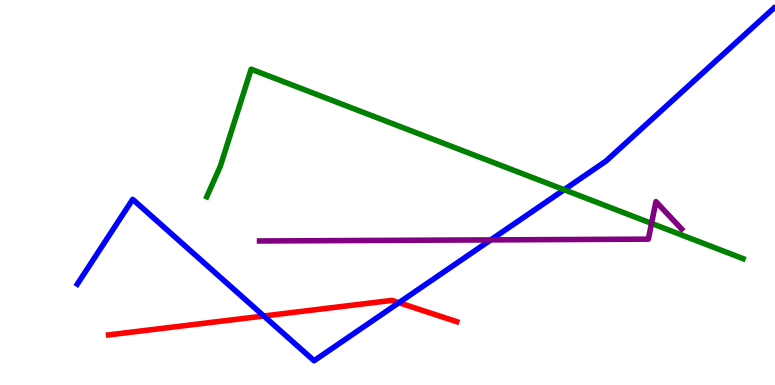[{'lines': ['blue', 'red'], 'intersections': [{'x': 3.4, 'y': 1.79}, {'x': 5.15, 'y': 2.14}]}, {'lines': ['green', 'red'], 'intersections': []}, {'lines': ['purple', 'red'], 'intersections': []}, {'lines': ['blue', 'green'], 'intersections': [{'x': 7.28, 'y': 5.07}]}, {'lines': ['blue', 'purple'], 'intersections': [{'x': 6.33, 'y': 3.77}]}, {'lines': ['green', 'purple'], 'intersections': [{'x': 8.41, 'y': 4.2}]}]